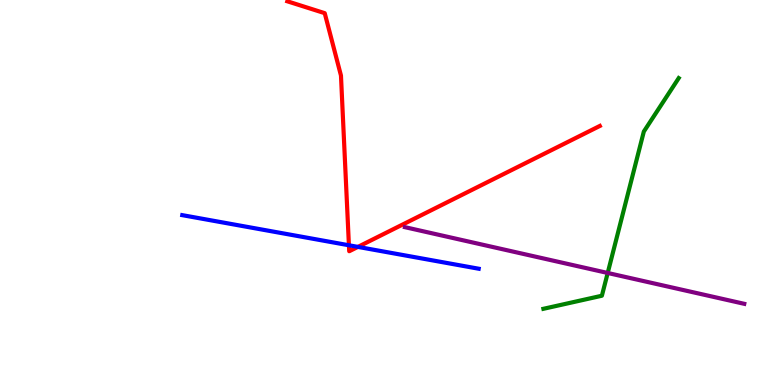[{'lines': ['blue', 'red'], 'intersections': [{'x': 4.5, 'y': 3.63}, {'x': 4.62, 'y': 3.59}]}, {'lines': ['green', 'red'], 'intersections': []}, {'lines': ['purple', 'red'], 'intersections': []}, {'lines': ['blue', 'green'], 'intersections': []}, {'lines': ['blue', 'purple'], 'intersections': []}, {'lines': ['green', 'purple'], 'intersections': [{'x': 7.84, 'y': 2.91}]}]